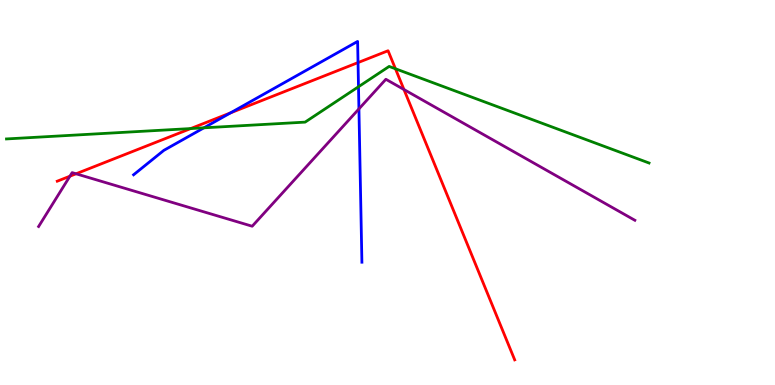[{'lines': ['blue', 'red'], 'intersections': [{'x': 2.97, 'y': 7.07}, {'x': 4.62, 'y': 8.37}]}, {'lines': ['green', 'red'], 'intersections': [{'x': 2.46, 'y': 6.66}, {'x': 5.1, 'y': 8.21}]}, {'lines': ['purple', 'red'], 'intersections': [{'x': 0.902, 'y': 5.42}, {'x': 0.981, 'y': 5.49}, {'x': 5.21, 'y': 7.67}]}, {'lines': ['blue', 'green'], 'intersections': [{'x': 2.63, 'y': 6.68}, {'x': 4.63, 'y': 7.75}]}, {'lines': ['blue', 'purple'], 'intersections': [{'x': 4.63, 'y': 7.17}]}, {'lines': ['green', 'purple'], 'intersections': []}]